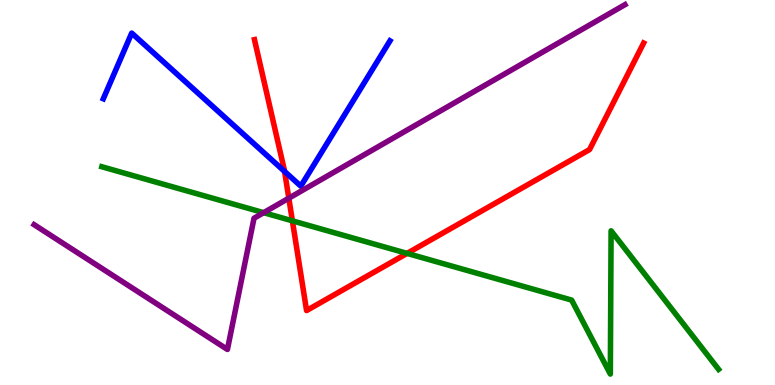[{'lines': ['blue', 'red'], 'intersections': [{'x': 3.67, 'y': 5.55}]}, {'lines': ['green', 'red'], 'intersections': [{'x': 3.77, 'y': 4.26}, {'x': 5.25, 'y': 3.42}]}, {'lines': ['purple', 'red'], 'intersections': [{'x': 3.73, 'y': 4.85}]}, {'lines': ['blue', 'green'], 'intersections': []}, {'lines': ['blue', 'purple'], 'intersections': []}, {'lines': ['green', 'purple'], 'intersections': [{'x': 3.4, 'y': 4.48}]}]